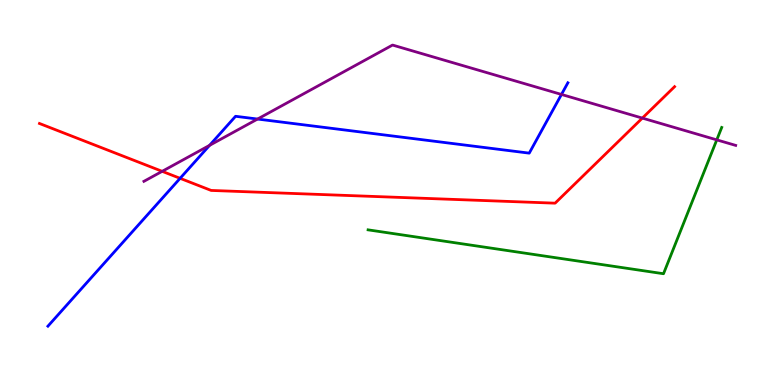[{'lines': ['blue', 'red'], 'intersections': [{'x': 2.32, 'y': 5.37}]}, {'lines': ['green', 'red'], 'intersections': []}, {'lines': ['purple', 'red'], 'intersections': [{'x': 2.09, 'y': 5.55}, {'x': 8.29, 'y': 6.93}]}, {'lines': ['blue', 'green'], 'intersections': []}, {'lines': ['blue', 'purple'], 'intersections': [{'x': 2.7, 'y': 6.22}, {'x': 3.32, 'y': 6.91}, {'x': 7.24, 'y': 7.55}]}, {'lines': ['green', 'purple'], 'intersections': [{'x': 9.25, 'y': 6.37}]}]